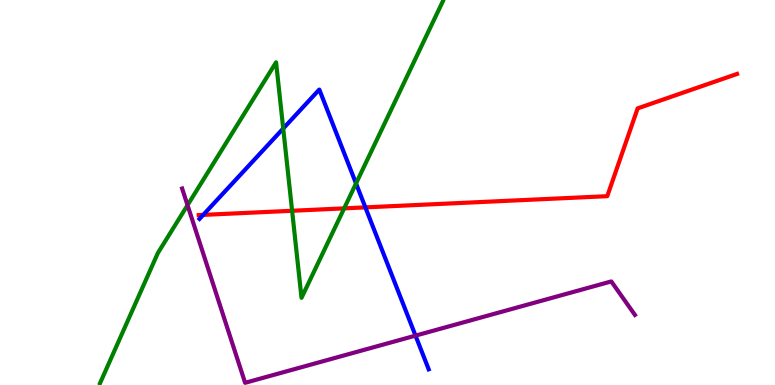[{'lines': ['blue', 'red'], 'intersections': [{'x': 2.62, 'y': 4.42}, {'x': 4.71, 'y': 4.61}]}, {'lines': ['green', 'red'], 'intersections': [{'x': 3.77, 'y': 4.53}, {'x': 4.44, 'y': 4.59}]}, {'lines': ['purple', 'red'], 'intersections': []}, {'lines': ['blue', 'green'], 'intersections': [{'x': 3.65, 'y': 6.66}, {'x': 4.59, 'y': 5.23}]}, {'lines': ['blue', 'purple'], 'intersections': [{'x': 5.36, 'y': 1.28}]}, {'lines': ['green', 'purple'], 'intersections': [{'x': 2.42, 'y': 4.67}]}]